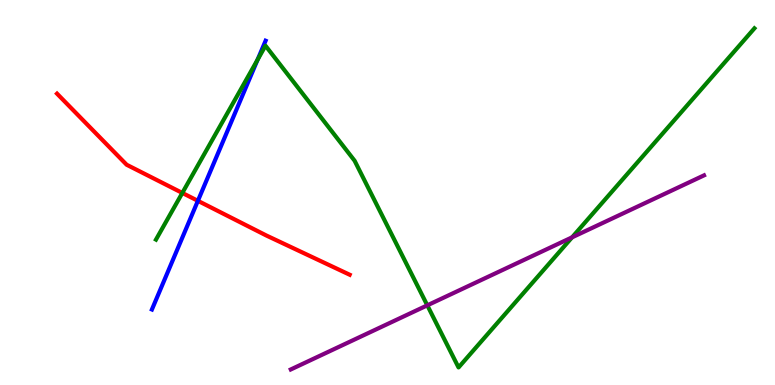[{'lines': ['blue', 'red'], 'intersections': [{'x': 2.55, 'y': 4.78}]}, {'lines': ['green', 'red'], 'intersections': [{'x': 2.35, 'y': 4.99}]}, {'lines': ['purple', 'red'], 'intersections': []}, {'lines': ['blue', 'green'], 'intersections': [{'x': 3.32, 'y': 8.45}]}, {'lines': ['blue', 'purple'], 'intersections': []}, {'lines': ['green', 'purple'], 'intersections': [{'x': 5.51, 'y': 2.07}, {'x': 7.38, 'y': 3.84}]}]